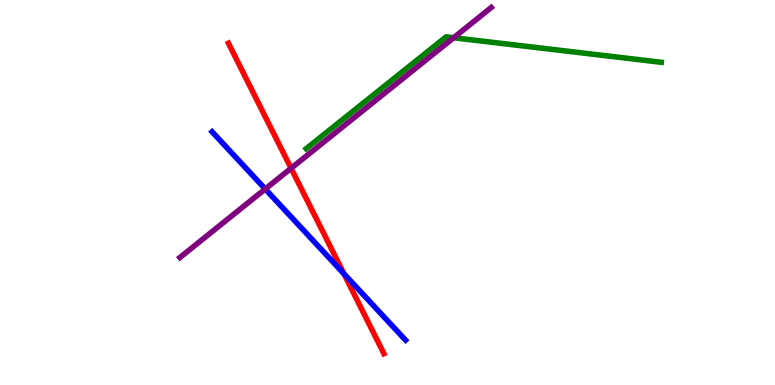[{'lines': ['blue', 'red'], 'intersections': [{'x': 4.44, 'y': 2.89}]}, {'lines': ['green', 'red'], 'intersections': []}, {'lines': ['purple', 'red'], 'intersections': [{'x': 3.76, 'y': 5.63}]}, {'lines': ['blue', 'green'], 'intersections': []}, {'lines': ['blue', 'purple'], 'intersections': [{'x': 3.42, 'y': 5.09}]}, {'lines': ['green', 'purple'], 'intersections': [{'x': 5.85, 'y': 9.02}]}]